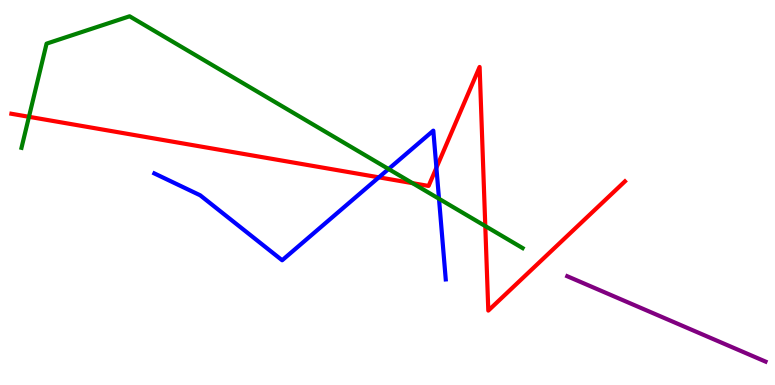[{'lines': ['blue', 'red'], 'intersections': [{'x': 4.89, 'y': 5.39}, {'x': 5.63, 'y': 5.64}]}, {'lines': ['green', 'red'], 'intersections': [{'x': 0.374, 'y': 6.97}, {'x': 5.32, 'y': 5.24}, {'x': 6.26, 'y': 4.13}]}, {'lines': ['purple', 'red'], 'intersections': []}, {'lines': ['blue', 'green'], 'intersections': [{'x': 5.01, 'y': 5.61}, {'x': 5.66, 'y': 4.84}]}, {'lines': ['blue', 'purple'], 'intersections': []}, {'lines': ['green', 'purple'], 'intersections': []}]